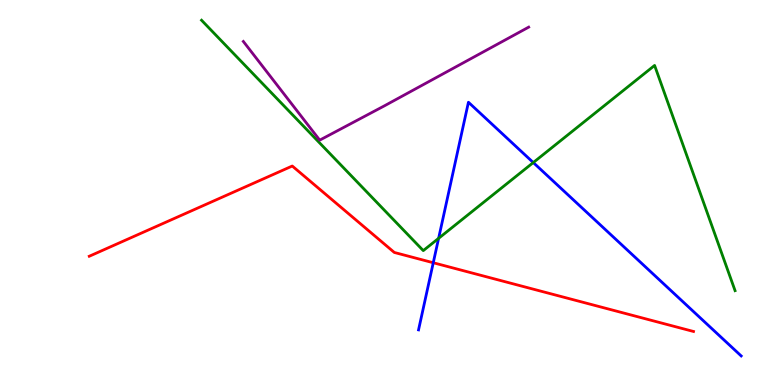[{'lines': ['blue', 'red'], 'intersections': [{'x': 5.59, 'y': 3.18}]}, {'lines': ['green', 'red'], 'intersections': []}, {'lines': ['purple', 'red'], 'intersections': []}, {'lines': ['blue', 'green'], 'intersections': [{'x': 5.66, 'y': 3.81}, {'x': 6.88, 'y': 5.78}]}, {'lines': ['blue', 'purple'], 'intersections': []}, {'lines': ['green', 'purple'], 'intersections': []}]